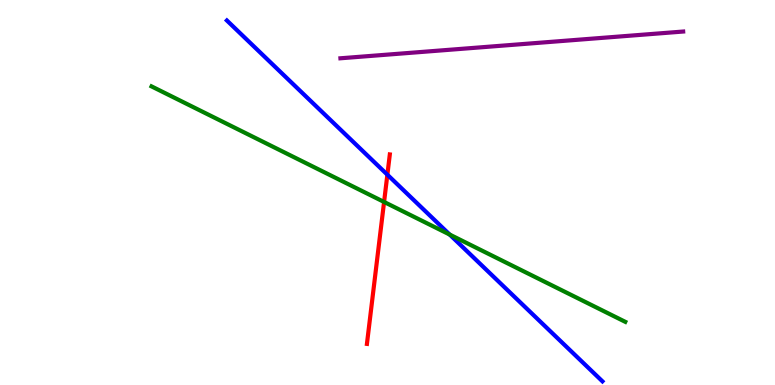[{'lines': ['blue', 'red'], 'intersections': [{'x': 5.0, 'y': 5.46}]}, {'lines': ['green', 'red'], 'intersections': [{'x': 4.96, 'y': 4.75}]}, {'lines': ['purple', 'red'], 'intersections': []}, {'lines': ['blue', 'green'], 'intersections': [{'x': 5.8, 'y': 3.91}]}, {'lines': ['blue', 'purple'], 'intersections': []}, {'lines': ['green', 'purple'], 'intersections': []}]